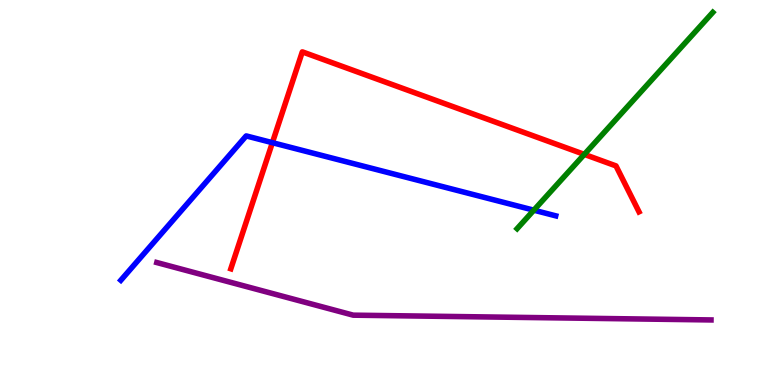[{'lines': ['blue', 'red'], 'intersections': [{'x': 3.51, 'y': 6.29}]}, {'lines': ['green', 'red'], 'intersections': [{'x': 7.54, 'y': 5.99}]}, {'lines': ['purple', 'red'], 'intersections': []}, {'lines': ['blue', 'green'], 'intersections': [{'x': 6.89, 'y': 4.54}]}, {'lines': ['blue', 'purple'], 'intersections': []}, {'lines': ['green', 'purple'], 'intersections': []}]